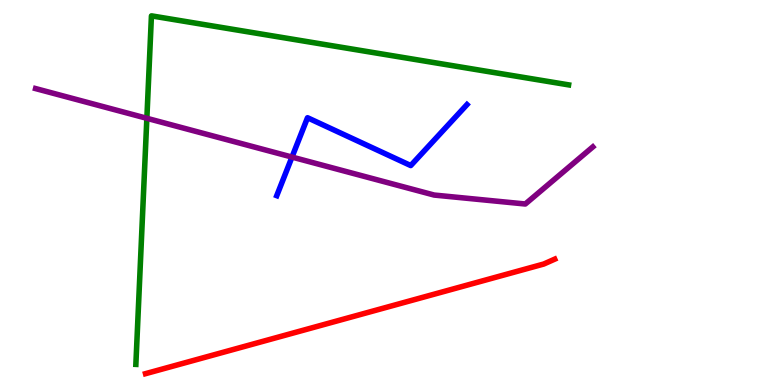[{'lines': ['blue', 'red'], 'intersections': []}, {'lines': ['green', 'red'], 'intersections': []}, {'lines': ['purple', 'red'], 'intersections': []}, {'lines': ['blue', 'green'], 'intersections': []}, {'lines': ['blue', 'purple'], 'intersections': [{'x': 3.77, 'y': 5.92}]}, {'lines': ['green', 'purple'], 'intersections': [{'x': 1.89, 'y': 6.93}]}]